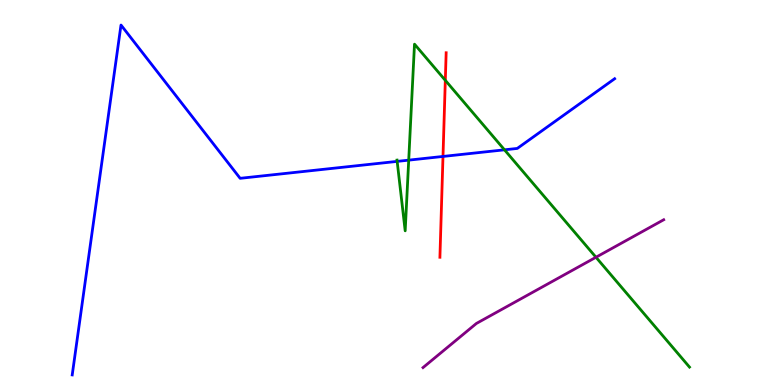[{'lines': ['blue', 'red'], 'intersections': [{'x': 5.72, 'y': 5.94}]}, {'lines': ['green', 'red'], 'intersections': [{'x': 5.75, 'y': 7.91}]}, {'lines': ['purple', 'red'], 'intersections': []}, {'lines': ['blue', 'green'], 'intersections': [{'x': 5.12, 'y': 5.81}, {'x': 5.27, 'y': 5.84}, {'x': 6.51, 'y': 6.11}]}, {'lines': ['blue', 'purple'], 'intersections': []}, {'lines': ['green', 'purple'], 'intersections': [{'x': 7.69, 'y': 3.32}]}]